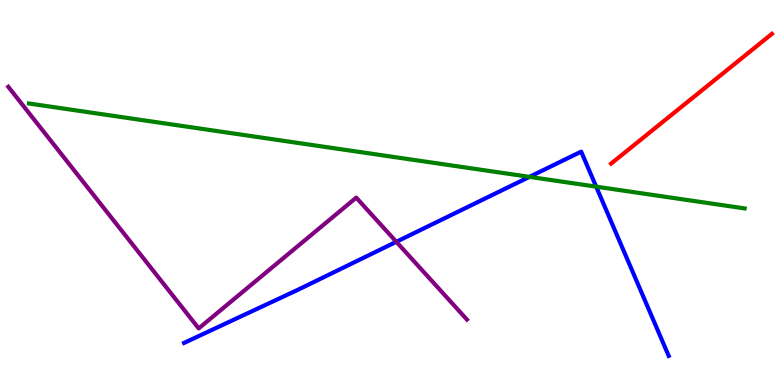[{'lines': ['blue', 'red'], 'intersections': []}, {'lines': ['green', 'red'], 'intersections': []}, {'lines': ['purple', 'red'], 'intersections': []}, {'lines': ['blue', 'green'], 'intersections': [{'x': 6.83, 'y': 5.41}, {'x': 7.69, 'y': 5.15}]}, {'lines': ['blue', 'purple'], 'intersections': [{'x': 5.11, 'y': 3.72}]}, {'lines': ['green', 'purple'], 'intersections': []}]